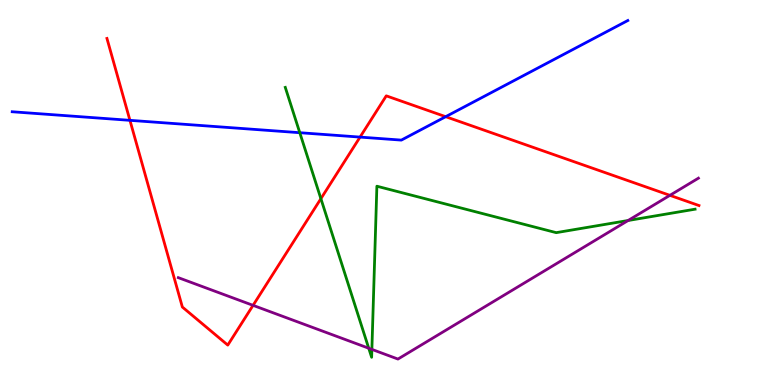[{'lines': ['blue', 'red'], 'intersections': [{'x': 1.68, 'y': 6.87}, {'x': 4.65, 'y': 6.44}, {'x': 5.75, 'y': 6.97}]}, {'lines': ['green', 'red'], 'intersections': [{'x': 4.14, 'y': 4.84}]}, {'lines': ['purple', 'red'], 'intersections': [{'x': 3.27, 'y': 2.07}, {'x': 8.64, 'y': 4.93}]}, {'lines': ['blue', 'green'], 'intersections': [{'x': 3.87, 'y': 6.55}]}, {'lines': ['blue', 'purple'], 'intersections': []}, {'lines': ['green', 'purple'], 'intersections': [{'x': 4.76, 'y': 0.955}, {'x': 4.8, 'y': 0.925}, {'x': 8.1, 'y': 4.27}]}]